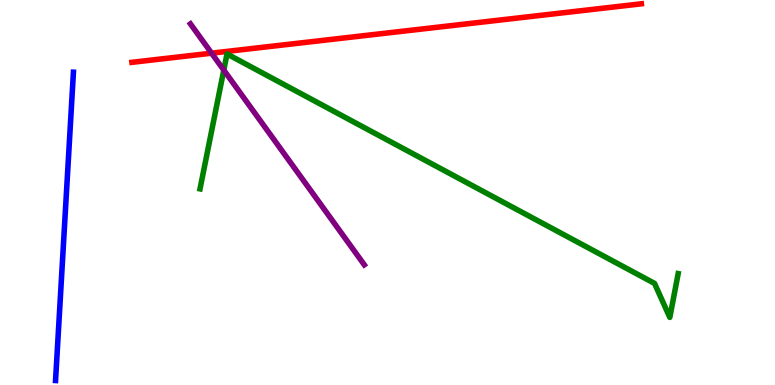[{'lines': ['blue', 'red'], 'intersections': []}, {'lines': ['green', 'red'], 'intersections': []}, {'lines': ['purple', 'red'], 'intersections': [{'x': 2.73, 'y': 8.62}]}, {'lines': ['blue', 'green'], 'intersections': []}, {'lines': ['blue', 'purple'], 'intersections': []}, {'lines': ['green', 'purple'], 'intersections': [{'x': 2.89, 'y': 8.18}]}]